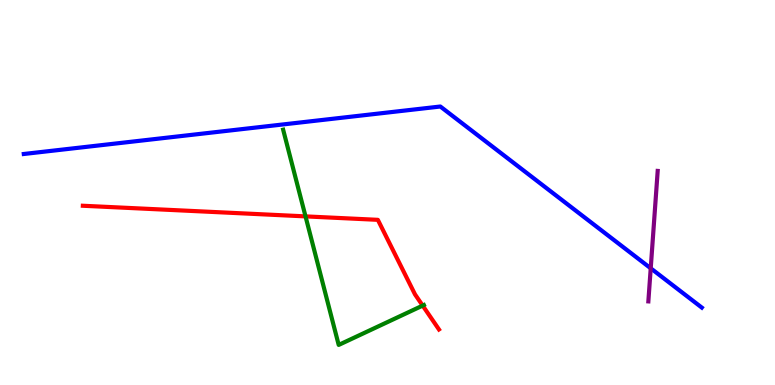[{'lines': ['blue', 'red'], 'intersections': []}, {'lines': ['green', 'red'], 'intersections': [{'x': 3.94, 'y': 4.38}, {'x': 5.45, 'y': 2.06}]}, {'lines': ['purple', 'red'], 'intersections': []}, {'lines': ['blue', 'green'], 'intersections': []}, {'lines': ['blue', 'purple'], 'intersections': [{'x': 8.4, 'y': 3.03}]}, {'lines': ['green', 'purple'], 'intersections': []}]